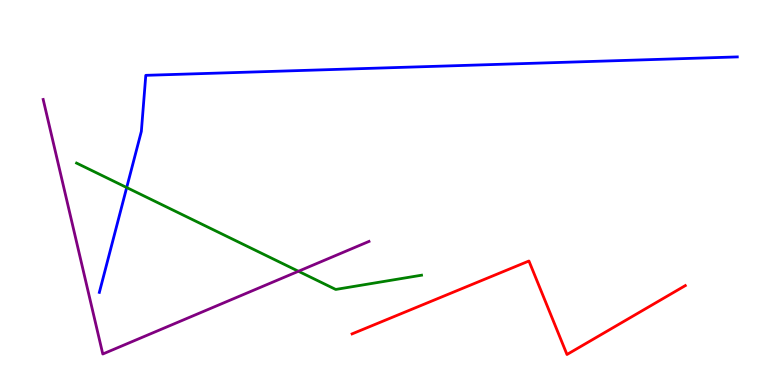[{'lines': ['blue', 'red'], 'intersections': []}, {'lines': ['green', 'red'], 'intersections': []}, {'lines': ['purple', 'red'], 'intersections': []}, {'lines': ['blue', 'green'], 'intersections': [{'x': 1.63, 'y': 5.13}]}, {'lines': ['blue', 'purple'], 'intersections': []}, {'lines': ['green', 'purple'], 'intersections': [{'x': 3.85, 'y': 2.95}]}]